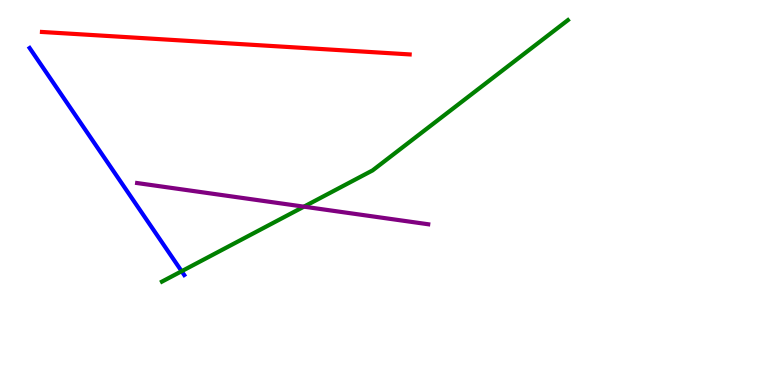[{'lines': ['blue', 'red'], 'intersections': []}, {'lines': ['green', 'red'], 'intersections': []}, {'lines': ['purple', 'red'], 'intersections': []}, {'lines': ['blue', 'green'], 'intersections': [{'x': 2.34, 'y': 2.96}]}, {'lines': ['blue', 'purple'], 'intersections': []}, {'lines': ['green', 'purple'], 'intersections': [{'x': 3.92, 'y': 4.63}]}]